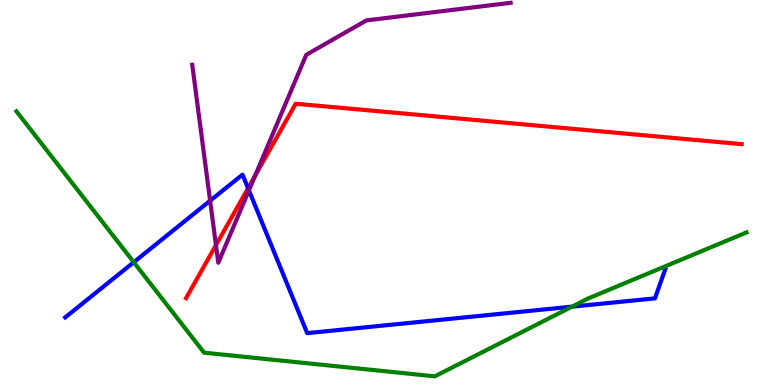[{'lines': ['blue', 'red'], 'intersections': [{'x': 3.2, 'y': 5.11}]}, {'lines': ['green', 'red'], 'intersections': []}, {'lines': ['purple', 'red'], 'intersections': [{'x': 2.79, 'y': 3.63}, {'x': 3.29, 'y': 5.44}]}, {'lines': ['blue', 'green'], 'intersections': [{'x': 1.73, 'y': 3.19}, {'x': 7.38, 'y': 2.03}]}, {'lines': ['blue', 'purple'], 'intersections': [{'x': 2.71, 'y': 4.79}, {'x': 3.21, 'y': 5.06}]}, {'lines': ['green', 'purple'], 'intersections': []}]